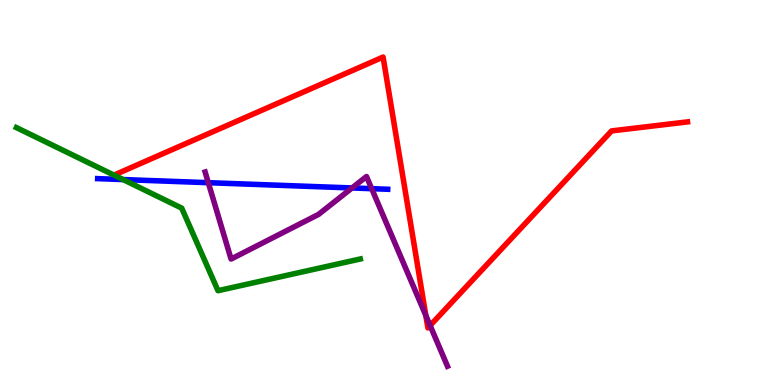[{'lines': ['blue', 'red'], 'intersections': []}, {'lines': ['green', 'red'], 'intersections': []}, {'lines': ['purple', 'red'], 'intersections': [{'x': 5.49, 'y': 1.81}, {'x': 5.55, 'y': 1.54}]}, {'lines': ['blue', 'green'], 'intersections': [{'x': 1.59, 'y': 5.34}]}, {'lines': ['blue', 'purple'], 'intersections': [{'x': 2.69, 'y': 5.25}, {'x': 4.54, 'y': 5.12}, {'x': 4.8, 'y': 5.1}]}, {'lines': ['green', 'purple'], 'intersections': []}]